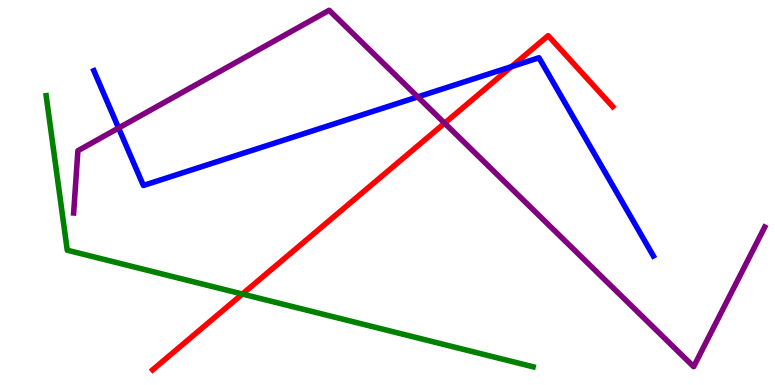[{'lines': ['blue', 'red'], 'intersections': [{'x': 6.6, 'y': 8.27}]}, {'lines': ['green', 'red'], 'intersections': [{'x': 3.13, 'y': 2.36}]}, {'lines': ['purple', 'red'], 'intersections': [{'x': 5.74, 'y': 6.8}]}, {'lines': ['blue', 'green'], 'intersections': []}, {'lines': ['blue', 'purple'], 'intersections': [{'x': 1.53, 'y': 6.68}, {'x': 5.39, 'y': 7.48}]}, {'lines': ['green', 'purple'], 'intersections': []}]